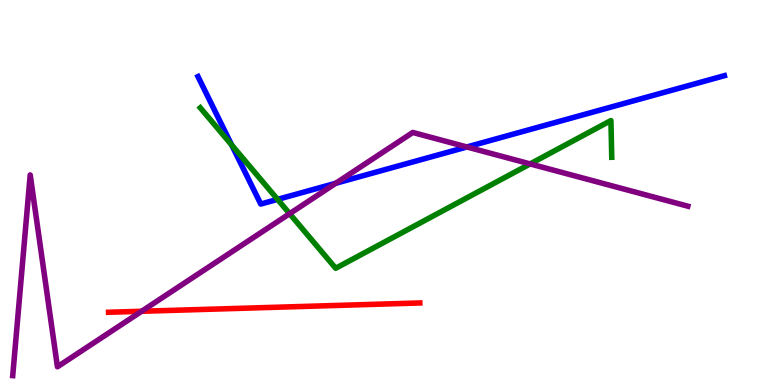[{'lines': ['blue', 'red'], 'intersections': []}, {'lines': ['green', 'red'], 'intersections': []}, {'lines': ['purple', 'red'], 'intersections': [{'x': 1.83, 'y': 1.91}]}, {'lines': ['blue', 'green'], 'intersections': [{'x': 2.99, 'y': 6.23}, {'x': 3.58, 'y': 4.82}]}, {'lines': ['blue', 'purple'], 'intersections': [{'x': 4.33, 'y': 5.24}, {'x': 6.02, 'y': 6.18}]}, {'lines': ['green', 'purple'], 'intersections': [{'x': 3.74, 'y': 4.45}, {'x': 6.84, 'y': 5.74}]}]